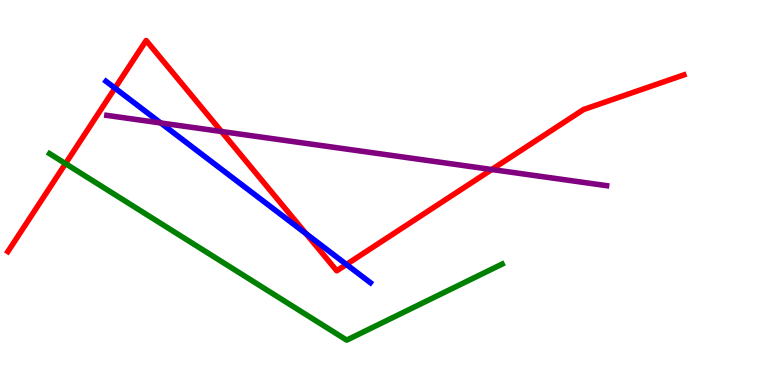[{'lines': ['blue', 'red'], 'intersections': [{'x': 1.48, 'y': 7.71}, {'x': 3.95, 'y': 3.93}, {'x': 4.47, 'y': 3.13}]}, {'lines': ['green', 'red'], 'intersections': [{'x': 0.845, 'y': 5.75}]}, {'lines': ['purple', 'red'], 'intersections': [{'x': 2.86, 'y': 6.58}, {'x': 6.35, 'y': 5.6}]}, {'lines': ['blue', 'green'], 'intersections': []}, {'lines': ['blue', 'purple'], 'intersections': [{'x': 2.07, 'y': 6.81}]}, {'lines': ['green', 'purple'], 'intersections': []}]